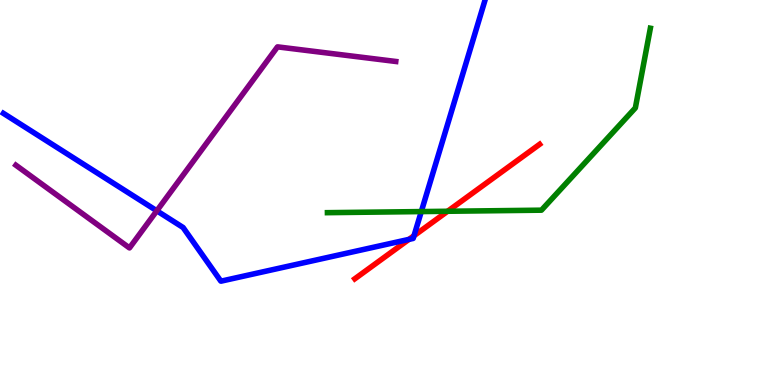[{'lines': ['blue', 'red'], 'intersections': [{'x': 5.28, 'y': 3.78}, {'x': 5.34, 'y': 3.88}]}, {'lines': ['green', 'red'], 'intersections': [{'x': 5.78, 'y': 4.51}]}, {'lines': ['purple', 'red'], 'intersections': []}, {'lines': ['blue', 'green'], 'intersections': [{'x': 5.44, 'y': 4.5}]}, {'lines': ['blue', 'purple'], 'intersections': [{'x': 2.02, 'y': 4.52}]}, {'lines': ['green', 'purple'], 'intersections': []}]